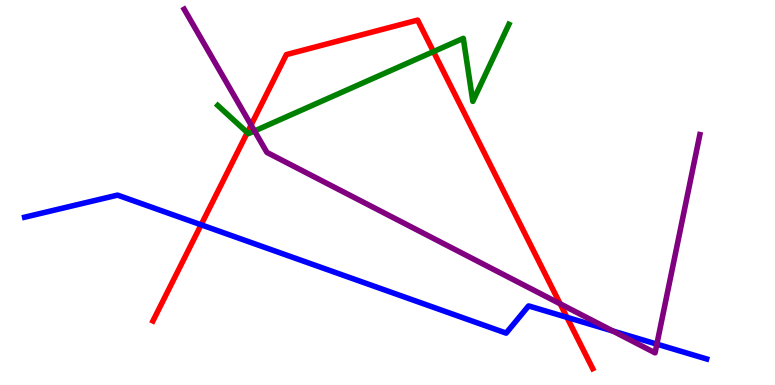[{'lines': ['blue', 'red'], 'intersections': [{'x': 2.59, 'y': 4.16}, {'x': 7.32, 'y': 1.76}]}, {'lines': ['green', 'red'], 'intersections': [{'x': 3.19, 'y': 6.56}, {'x': 5.59, 'y': 8.66}]}, {'lines': ['purple', 'red'], 'intersections': [{'x': 3.24, 'y': 6.75}, {'x': 7.23, 'y': 2.11}]}, {'lines': ['blue', 'green'], 'intersections': []}, {'lines': ['blue', 'purple'], 'intersections': [{'x': 7.91, 'y': 1.4}, {'x': 8.48, 'y': 1.06}]}, {'lines': ['green', 'purple'], 'intersections': [{'x': 3.28, 'y': 6.6}]}]